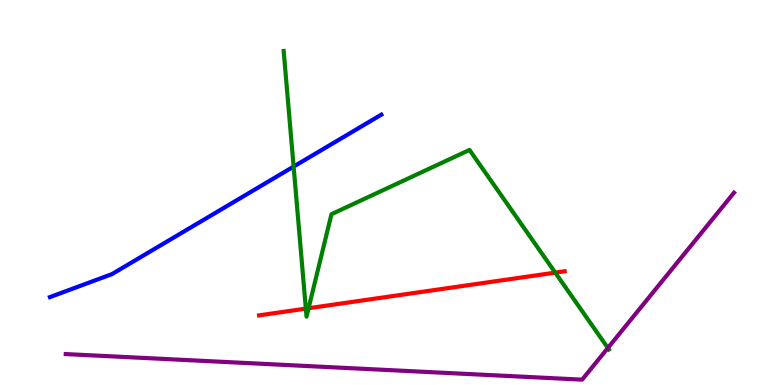[{'lines': ['blue', 'red'], 'intersections': []}, {'lines': ['green', 'red'], 'intersections': [{'x': 3.95, 'y': 1.98}, {'x': 3.98, 'y': 1.99}, {'x': 7.16, 'y': 2.92}]}, {'lines': ['purple', 'red'], 'intersections': []}, {'lines': ['blue', 'green'], 'intersections': [{'x': 3.79, 'y': 5.67}]}, {'lines': ['blue', 'purple'], 'intersections': []}, {'lines': ['green', 'purple'], 'intersections': [{'x': 7.84, 'y': 0.962}]}]